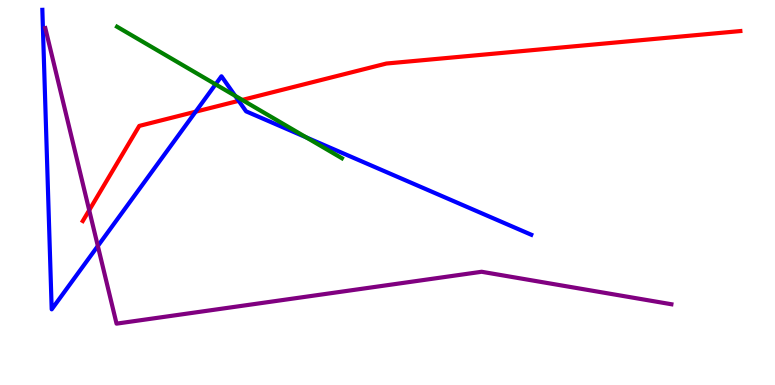[{'lines': ['blue', 'red'], 'intersections': [{'x': 2.52, 'y': 7.1}, {'x': 3.08, 'y': 7.38}]}, {'lines': ['green', 'red'], 'intersections': [{'x': 3.13, 'y': 7.4}]}, {'lines': ['purple', 'red'], 'intersections': [{'x': 1.15, 'y': 4.54}]}, {'lines': ['blue', 'green'], 'intersections': [{'x': 2.78, 'y': 7.81}, {'x': 3.03, 'y': 7.51}, {'x': 3.95, 'y': 6.43}]}, {'lines': ['blue', 'purple'], 'intersections': [{'x': 1.26, 'y': 3.61}]}, {'lines': ['green', 'purple'], 'intersections': []}]